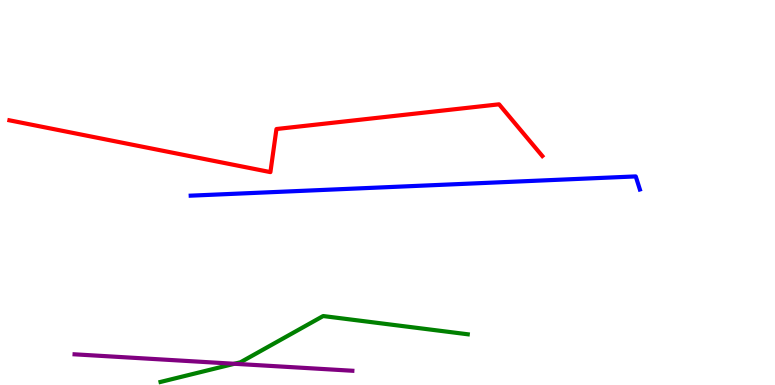[{'lines': ['blue', 'red'], 'intersections': []}, {'lines': ['green', 'red'], 'intersections': []}, {'lines': ['purple', 'red'], 'intersections': []}, {'lines': ['blue', 'green'], 'intersections': []}, {'lines': ['blue', 'purple'], 'intersections': []}, {'lines': ['green', 'purple'], 'intersections': [{'x': 3.02, 'y': 0.551}]}]